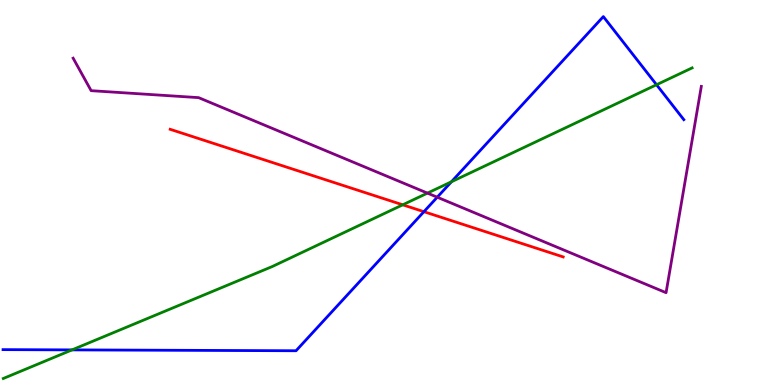[{'lines': ['blue', 'red'], 'intersections': [{'x': 5.47, 'y': 4.5}]}, {'lines': ['green', 'red'], 'intersections': [{'x': 5.2, 'y': 4.68}]}, {'lines': ['purple', 'red'], 'intersections': []}, {'lines': ['blue', 'green'], 'intersections': [{'x': 0.929, 'y': 0.912}, {'x': 5.83, 'y': 5.28}, {'x': 8.47, 'y': 7.8}]}, {'lines': ['blue', 'purple'], 'intersections': [{'x': 5.64, 'y': 4.88}]}, {'lines': ['green', 'purple'], 'intersections': [{'x': 5.52, 'y': 4.98}]}]